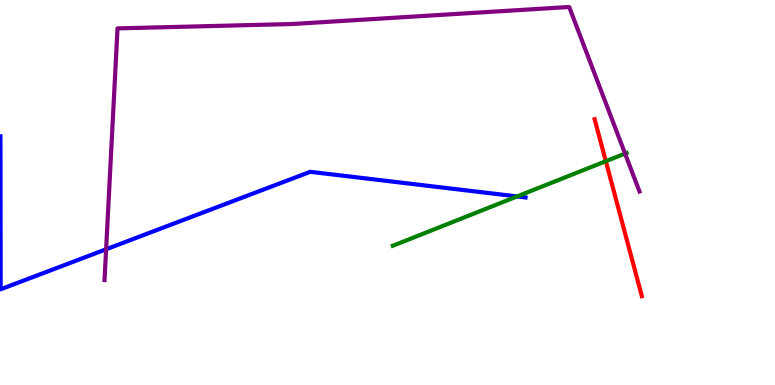[{'lines': ['blue', 'red'], 'intersections': []}, {'lines': ['green', 'red'], 'intersections': [{'x': 7.82, 'y': 5.81}]}, {'lines': ['purple', 'red'], 'intersections': []}, {'lines': ['blue', 'green'], 'intersections': [{'x': 6.67, 'y': 4.9}]}, {'lines': ['blue', 'purple'], 'intersections': [{'x': 1.37, 'y': 3.53}]}, {'lines': ['green', 'purple'], 'intersections': [{'x': 8.07, 'y': 6.01}]}]